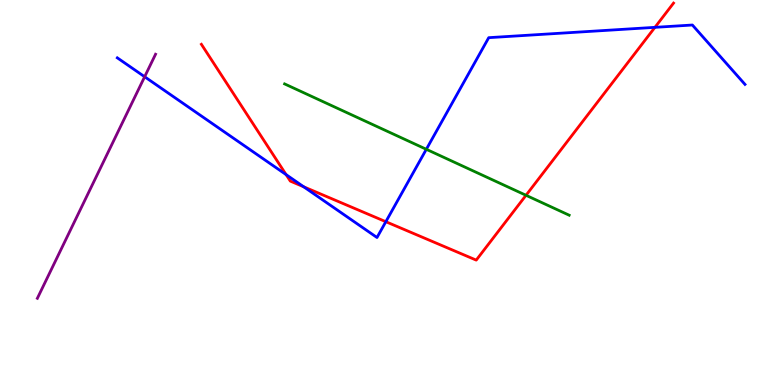[{'lines': ['blue', 'red'], 'intersections': [{'x': 3.69, 'y': 5.46}, {'x': 3.92, 'y': 5.15}, {'x': 4.98, 'y': 4.24}, {'x': 8.45, 'y': 9.29}]}, {'lines': ['green', 'red'], 'intersections': [{'x': 6.79, 'y': 4.93}]}, {'lines': ['purple', 'red'], 'intersections': []}, {'lines': ['blue', 'green'], 'intersections': [{'x': 5.5, 'y': 6.12}]}, {'lines': ['blue', 'purple'], 'intersections': [{'x': 1.87, 'y': 8.01}]}, {'lines': ['green', 'purple'], 'intersections': []}]